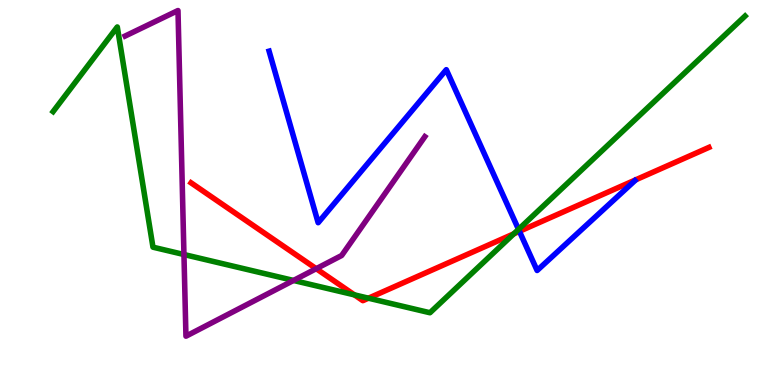[{'lines': ['blue', 'red'], 'intersections': [{'x': 6.7, 'y': 3.99}]}, {'lines': ['green', 'red'], 'intersections': [{'x': 4.57, 'y': 2.34}, {'x': 4.75, 'y': 2.25}, {'x': 6.63, 'y': 3.93}]}, {'lines': ['purple', 'red'], 'intersections': [{'x': 4.08, 'y': 3.02}]}, {'lines': ['blue', 'green'], 'intersections': [{'x': 6.69, 'y': 4.04}]}, {'lines': ['blue', 'purple'], 'intersections': []}, {'lines': ['green', 'purple'], 'intersections': [{'x': 2.37, 'y': 3.39}, {'x': 3.79, 'y': 2.72}]}]